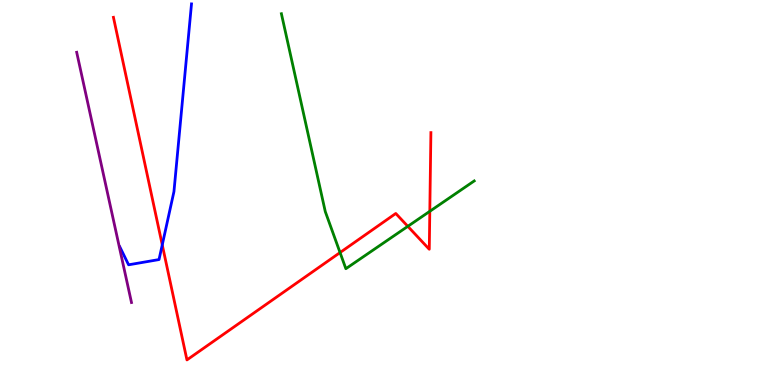[{'lines': ['blue', 'red'], 'intersections': [{'x': 2.09, 'y': 3.64}]}, {'lines': ['green', 'red'], 'intersections': [{'x': 4.39, 'y': 3.44}, {'x': 5.26, 'y': 4.12}, {'x': 5.55, 'y': 4.51}]}, {'lines': ['purple', 'red'], 'intersections': []}, {'lines': ['blue', 'green'], 'intersections': []}, {'lines': ['blue', 'purple'], 'intersections': []}, {'lines': ['green', 'purple'], 'intersections': []}]